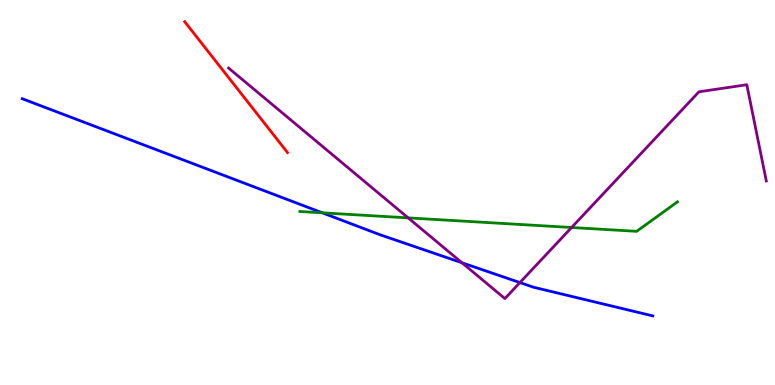[{'lines': ['blue', 'red'], 'intersections': []}, {'lines': ['green', 'red'], 'intersections': []}, {'lines': ['purple', 'red'], 'intersections': []}, {'lines': ['blue', 'green'], 'intersections': [{'x': 4.16, 'y': 4.47}]}, {'lines': ['blue', 'purple'], 'intersections': [{'x': 5.96, 'y': 3.17}, {'x': 6.71, 'y': 2.66}]}, {'lines': ['green', 'purple'], 'intersections': [{'x': 5.27, 'y': 4.34}, {'x': 7.38, 'y': 4.09}]}]